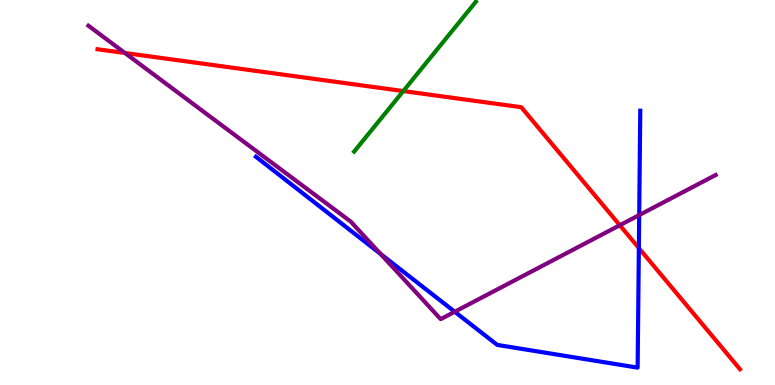[{'lines': ['blue', 'red'], 'intersections': [{'x': 8.24, 'y': 3.56}]}, {'lines': ['green', 'red'], 'intersections': [{'x': 5.2, 'y': 7.63}]}, {'lines': ['purple', 'red'], 'intersections': [{'x': 1.61, 'y': 8.62}, {'x': 8.0, 'y': 4.15}]}, {'lines': ['blue', 'green'], 'intersections': []}, {'lines': ['blue', 'purple'], 'intersections': [{'x': 4.91, 'y': 3.41}, {'x': 5.87, 'y': 1.9}, {'x': 8.25, 'y': 4.41}]}, {'lines': ['green', 'purple'], 'intersections': []}]